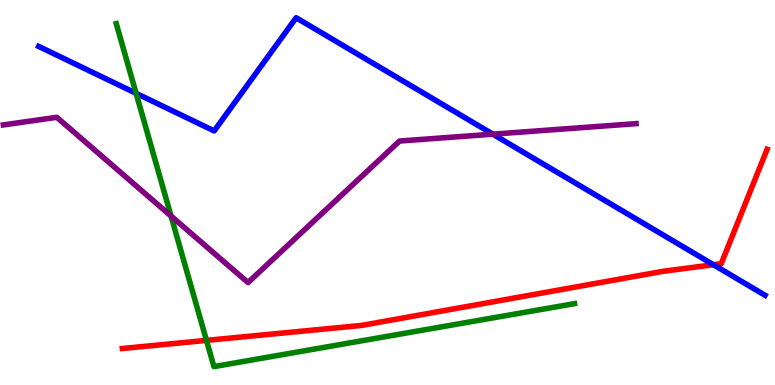[{'lines': ['blue', 'red'], 'intersections': [{'x': 9.21, 'y': 3.12}]}, {'lines': ['green', 'red'], 'intersections': [{'x': 2.66, 'y': 1.16}]}, {'lines': ['purple', 'red'], 'intersections': []}, {'lines': ['blue', 'green'], 'intersections': [{'x': 1.76, 'y': 7.58}]}, {'lines': ['blue', 'purple'], 'intersections': [{'x': 6.36, 'y': 6.52}]}, {'lines': ['green', 'purple'], 'intersections': [{'x': 2.21, 'y': 4.39}]}]